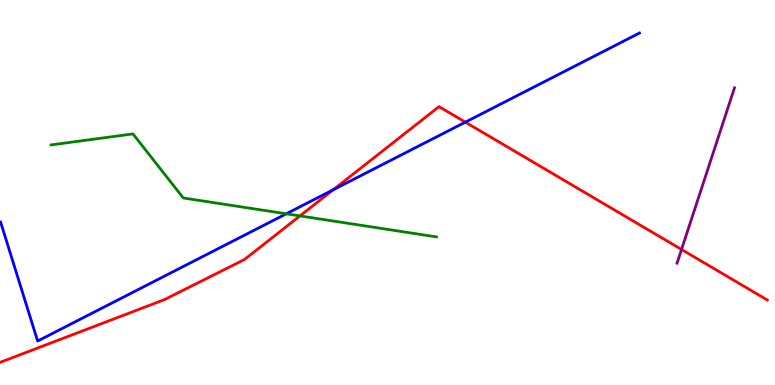[{'lines': ['blue', 'red'], 'intersections': [{'x': 4.3, 'y': 5.07}, {'x': 6.0, 'y': 6.83}]}, {'lines': ['green', 'red'], 'intersections': [{'x': 3.87, 'y': 4.39}]}, {'lines': ['purple', 'red'], 'intersections': [{'x': 8.79, 'y': 3.52}]}, {'lines': ['blue', 'green'], 'intersections': [{'x': 3.69, 'y': 4.45}]}, {'lines': ['blue', 'purple'], 'intersections': []}, {'lines': ['green', 'purple'], 'intersections': []}]